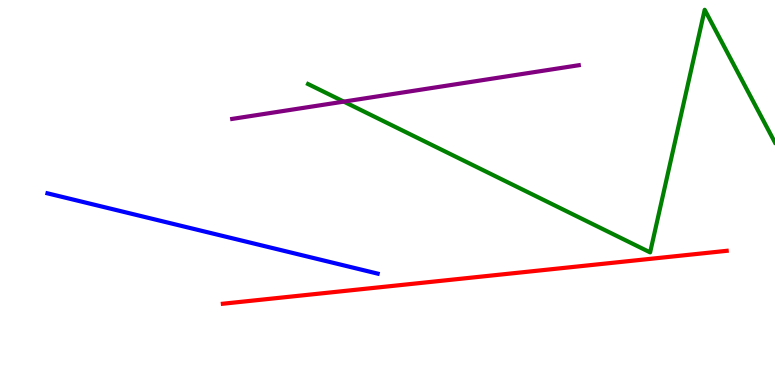[{'lines': ['blue', 'red'], 'intersections': []}, {'lines': ['green', 'red'], 'intersections': []}, {'lines': ['purple', 'red'], 'intersections': []}, {'lines': ['blue', 'green'], 'intersections': []}, {'lines': ['blue', 'purple'], 'intersections': []}, {'lines': ['green', 'purple'], 'intersections': [{'x': 4.44, 'y': 7.36}]}]